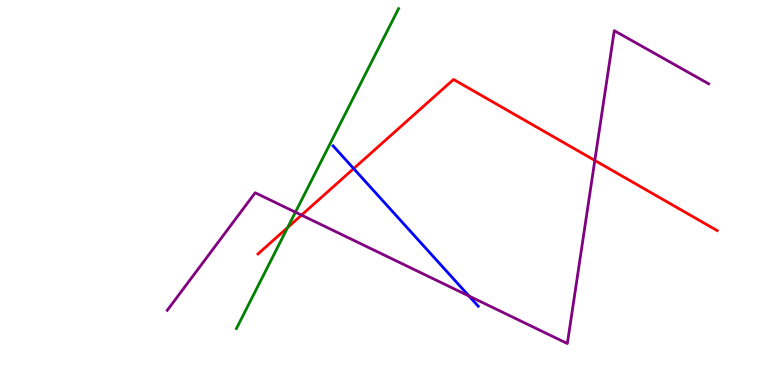[{'lines': ['blue', 'red'], 'intersections': [{'x': 4.56, 'y': 5.62}]}, {'lines': ['green', 'red'], 'intersections': [{'x': 3.71, 'y': 4.09}]}, {'lines': ['purple', 'red'], 'intersections': [{'x': 3.89, 'y': 4.41}, {'x': 7.67, 'y': 5.83}]}, {'lines': ['blue', 'green'], 'intersections': []}, {'lines': ['blue', 'purple'], 'intersections': [{'x': 6.05, 'y': 2.31}]}, {'lines': ['green', 'purple'], 'intersections': [{'x': 3.81, 'y': 4.49}]}]